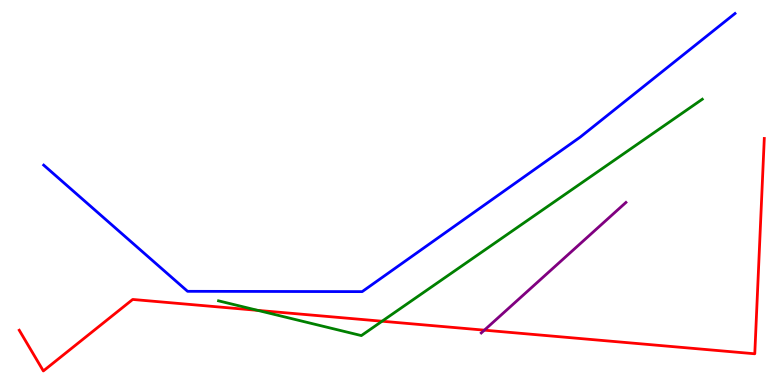[{'lines': ['blue', 'red'], 'intersections': []}, {'lines': ['green', 'red'], 'intersections': [{'x': 3.33, 'y': 1.94}, {'x': 4.93, 'y': 1.66}]}, {'lines': ['purple', 'red'], 'intersections': [{'x': 6.25, 'y': 1.42}]}, {'lines': ['blue', 'green'], 'intersections': []}, {'lines': ['blue', 'purple'], 'intersections': []}, {'lines': ['green', 'purple'], 'intersections': []}]